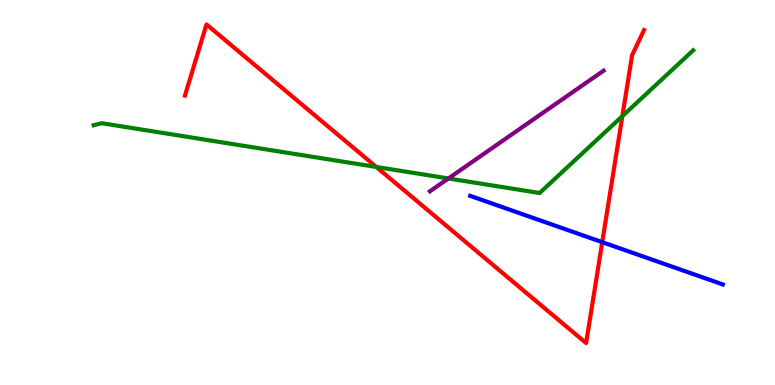[{'lines': ['blue', 'red'], 'intersections': [{'x': 7.77, 'y': 3.71}]}, {'lines': ['green', 'red'], 'intersections': [{'x': 4.86, 'y': 5.66}, {'x': 8.03, 'y': 6.98}]}, {'lines': ['purple', 'red'], 'intersections': []}, {'lines': ['blue', 'green'], 'intersections': []}, {'lines': ['blue', 'purple'], 'intersections': []}, {'lines': ['green', 'purple'], 'intersections': [{'x': 5.79, 'y': 5.36}]}]